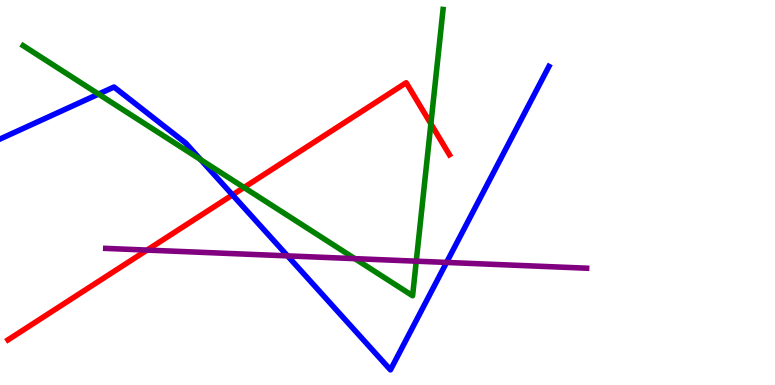[{'lines': ['blue', 'red'], 'intersections': [{'x': 3.0, 'y': 4.94}]}, {'lines': ['green', 'red'], 'intersections': [{'x': 3.15, 'y': 5.13}, {'x': 5.56, 'y': 6.78}]}, {'lines': ['purple', 'red'], 'intersections': [{'x': 1.9, 'y': 3.5}]}, {'lines': ['blue', 'green'], 'intersections': [{'x': 1.27, 'y': 7.56}, {'x': 2.59, 'y': 5.85}]}, {'lines': ['blue', 'purple'], 'intersections': [{'x': 3.71, 'y': 3.35}, {'x': 5.76, 'y': 3.18}]}, {'lines': ['green', 'purple'], 'intersections': [{'x': 4.58, 'y': 3.28}, {'x': 5.37, 'y': 3.22}]}]